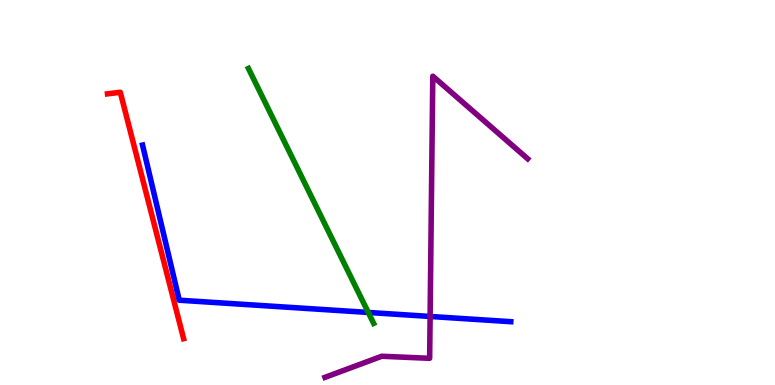[{'lines': ['blue', 'red'], 'intersections': []}, {'lines': ['green', 'red'], 'intersections': []}, {'lines': ['purple', 'red'], 'intersections': []}, {'lines': ['blue', 'green'], 'intersections': [{'x': 4.75, 'y': 1.88}]}, {'lines': ['blue', 'purple'], 'intersections': [{'x': 5.55, 'y': 1.78}]}, {'lines': ['green', 'purple'], 'intersections': []}]